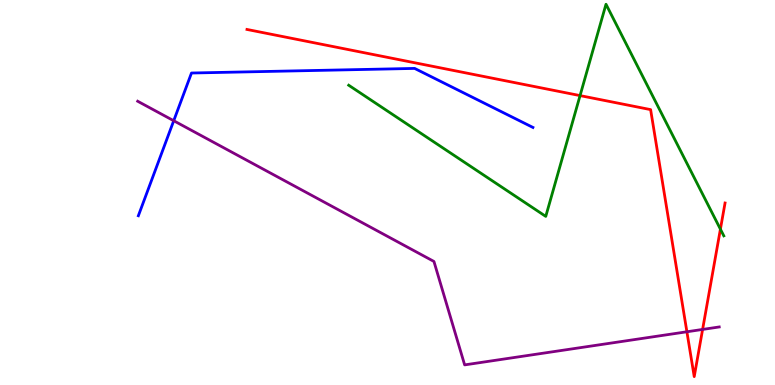[{'lines': ['blue', 'red'], 'intersections': []}, {'lines': ['green', 'red'], 'intersections': [{'x': 7.48, 'y': 7.52}, {'x': 9.3, 'y': 4.05}]}, {'lines': ['purple', 'red'], 'intersections': [{'x': 8.86, 'y': 1.38}, {'x': 9.07, 'y': 1.44}]}, {'lines': ['blue', 'green'], 'intersections': []}, {'lines': ['blue', 'purple'], 'intersections': [{'x': 2.24, 'y': 6.86}]}, {'lines': ['green', 'purple'], 'intersections': []}]